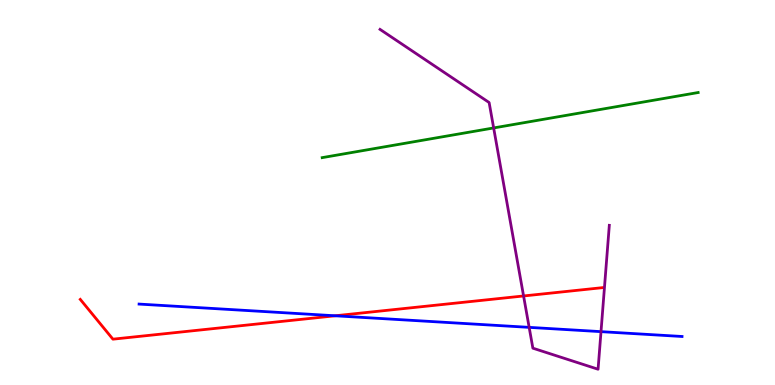[{'lines': ['blue', 'red'], 'intersections': [{'x': 4.33, 'y': 1.8}]}, {'lines': ['green', 'red'], 'intersections': []}, {'lines': ['purple', 'red'], 'intersections': [{'x': 6.76, 'y': 2.31}]}, {'lines': ['blue', 'green'], 'intersections': []}, {'lines': ['blue', 'purple'], 'intersections': [{'x': 6.83, 'y': 1.5}, {'x': 7.75, 'y': 1.39}]}, {'lines': ['green', 'purple'], 'intersections': [{'x': 6.37, 'y': 6.68}]}]